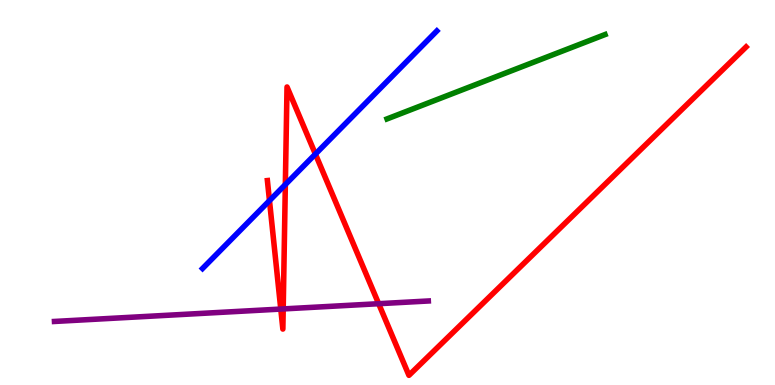[{'lines': ['blue', 'red'], 'intersections': [{'x': 3.48, 'y': 4.79}, {'x': 3.68, 'y': 5.21}, {'x': 4.07, 'y': 6.0}]}, {'lines': ['green', 'red'], 'intersections': []}, {'lines': ['purple', 'red'], 'intersections': [{'x': 3.62, 'y': 1.97}, {'x': 3.65, 'y': 1.98}, {'x': 4.89, 'y': 2.11}]}, {'lines': ['blue', 'green'], 'intersections': []}, {'lines': ['blue', 'purple'], 'intersections': []}, {'lines': ['green', 'purple'], 'intersections': []}]